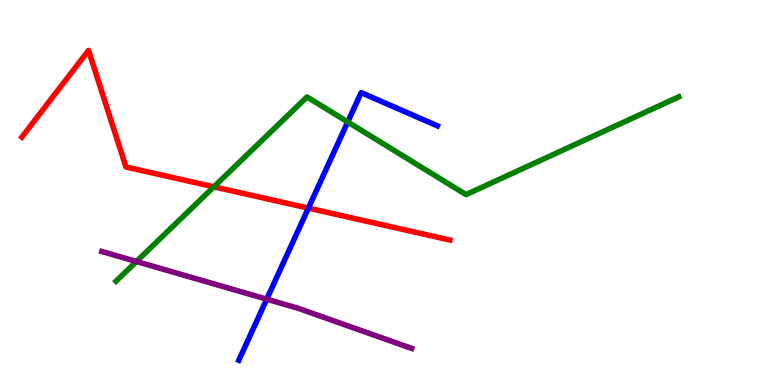[{'lines': ['blue', 'red'], 'intersections': [{'x': 3.98, 'y': 4.59}]}, {'lines': ['green', 'red'], 'intersections': [{'x': 2.76, 'y': 5.15}]}, {'lines': ['purple', 'red'], 'intersections': []}, {'lines': ['blue', 'green'], 'intersections': [{'x': 4.49, 'y': 6.83}]}, {'lines': ['blue', 'purple'], 'intersections': [{'x': 3.44, 'y': 2.23}]}, {'lines': ['green', 'purple'], 'intersections': [{'x': 1.76, 'y': 3.21}]}]